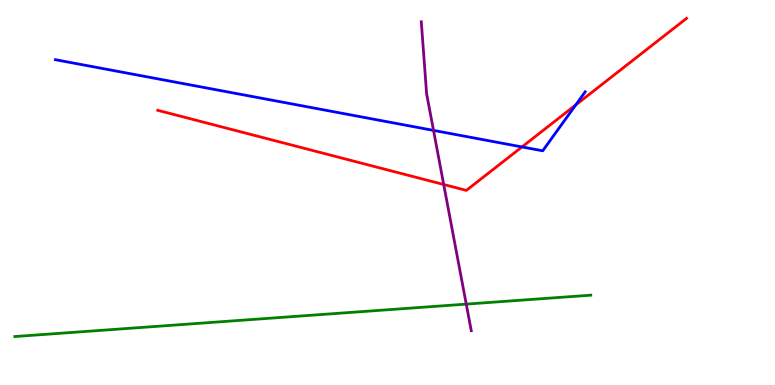[{'lines': ['blue', 'red'], 'intersections': [{'x': 6.74, 'y': 6.18}, {'x': 7.43, 'y': 7.28}]}, {'lines': ['green', 'red'], 'intersections': []}, {'lines': ['purple', 'red'], 'intersections': [{'x': 5.73, 'y': 5.21}]}, {'lines': ['blue', 'green'], 'intersections': []}, {'lines': ['blue', 'purple'], 'intersections': [{'x': 5.59, 'y': 6.61}]}, {'lines': ['green', 'purple'], 'intersections': [{'x': 6.02, 'y': 2.1}]}]